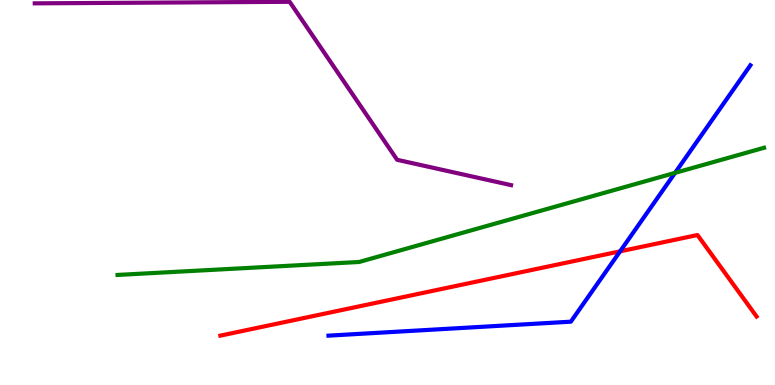[{'lines': ['blue', 'red'], 'intersections': [{'x': 8.0, 'y': 3.47}]}, {'lines': ['green', 'red'], 'intersections': []}, {'lines': ['purple', 'red'], 'intersections': []}, {'lines': ['blue', 'green'], 'intersections': [{'x': 8.71, 'y': 5.51}]}, {'lines': ['blue', 'purple'], 'intersections': []}, {'lines': ['green', 'purple'], 'intersections': []}]